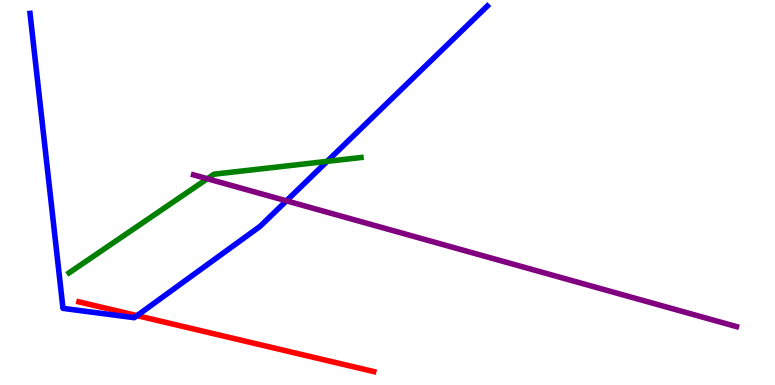[{'lines': ['blue', 'red'], 'intersections': [{'x': 1.77, 'y': 1.8}]}, {'lines': ['green', 'red'], 'intersections': []}, {'lines': ['purple', 'red'], 'intersections': []}, {'lines': ['blue', 'green'], 'intersections': [{'x': 4.22, 'y': 5.81}]}, {'lines': ['blue', 'purple'], 'intersections': [{'x': 3.7, 'y': 4.78}]}, {'lines': ['green', 'purple'], 'intersections': [{'x': 2.68, 'y': 5.36}]}]